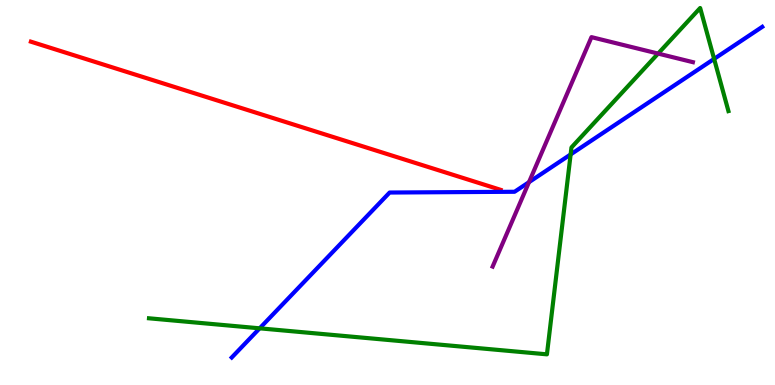[{'lines': ['blue', 'red'], 'intersections': []}, {'lines': ['green', 'red'], 'intersections': []}, {'lines': ['purple', 'red'], 'intersections': []}, {'lines': ['blue', 'green'], 'intersections': [{'x': 3.35, 'y': 1.47}, {'x': 7.36, 'y': 5.99}, {'x': 9.21, 'y': 8.47}]}, {'lines': ['blue', 'purple'], 'intersections': [{'x': 6.83, 'y': 5.27}]}, {'lines': ['green', 'purple'], 'intersections': [{'x': 8.49, 'y': 8.61}]}]